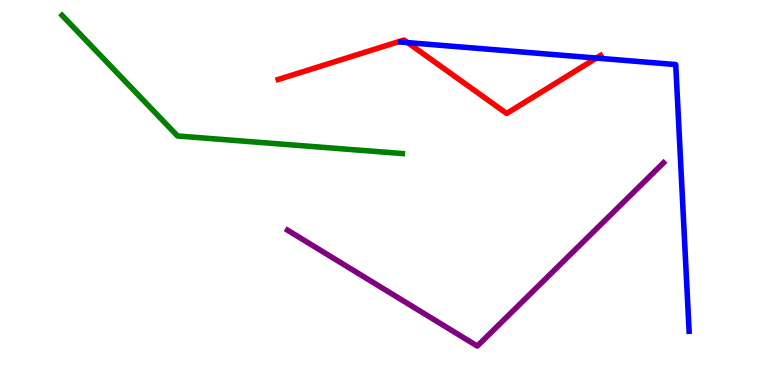[{'lines': ['blue', 'red'], 'intersections': [{'x': 5.26, 'y': 8.89}, {'x': 7.7, 'y': 8.49}]}, {'lines': ['green', 'red'], 'intersections': []}, {'lines': ['purple', 'red'], 'intersections': []}, {'lines': ['blue', 'green'], 'intersections': []}, {'lines': ['blue', 'purple'], 'intersections': []}, {'lines': ['green', 'purple'], 'intersections': []}]